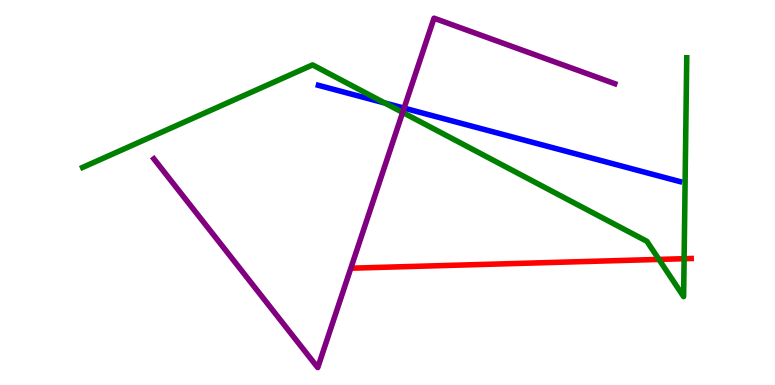[{'lines': ['blue', 'red'], 'intersections': []}, {'lines': ['green', 'red'], 'intersections': [{'x': 8.5, 'y': 3.26}, {'x': 8.83, 'y': 3.28}]}, {'lines': ['purple', 'red'], 'intersections': []}, {'lines': ['blue', 'green'], 'intersections': [{'x': 4.96, 'y': 7.33}]}, {'lines': ['blue', 'purple'], 'intersections': [{'x': 5.21, 'y': 7.19}]}, {'lines': ['green', 'purple'], 'intersections': [{'x': 5.2, 'y': 7.08}]}]